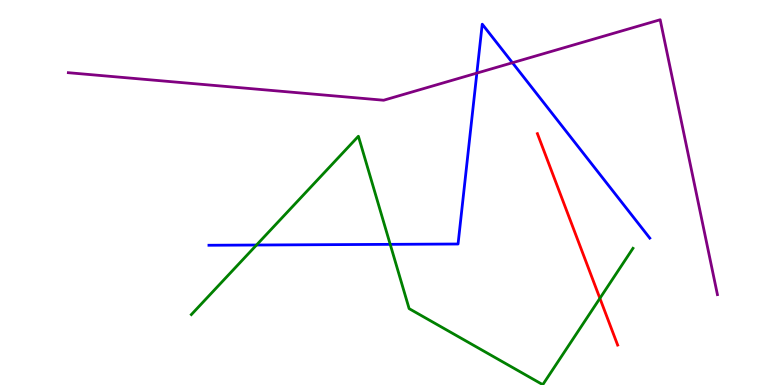[{'lines': ['blue', 'red'], 'intersections': []}, {'lines': ['green', 'red'], 'intersections': [{'x': 7.74, 'y': 2.25}]}, {'lines': ['purple', 'red'], 'intersections': []}, {'lines': ['blue', 'green'], 'intersections': [{'x': 3.31, 'y': 3.64}, {'x': 5.03, 'y': 3.65}]}, {'lines': ['blue', 'purple'], 'intersections': [{'x': 6.15, 'y': 8.1}, {'x': 6.61, 'y': 8.37}]}, {'lines': ['green', 'purple'], 'intersections': []}]